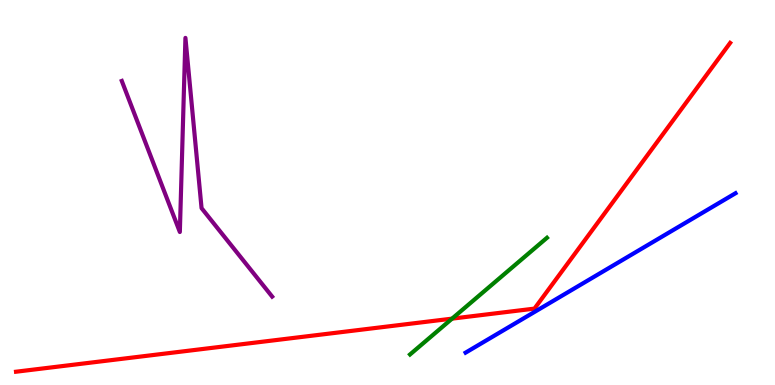[{'lines': ['blue', 'red'], 'intersections': []}, {'lines': ['green', 'red'], 'intersections': [{'x': 5.83, 'y': 1.72}]}, {'lines': ['purple', 'red'], 'intersections': []}, {'lines': ['blue', 'green'], 'intersections': []}, {'lines': ['blue', 'purple'], 'intersections': []}, {'lines': ['green', 'purple'], 'intersections': []}]